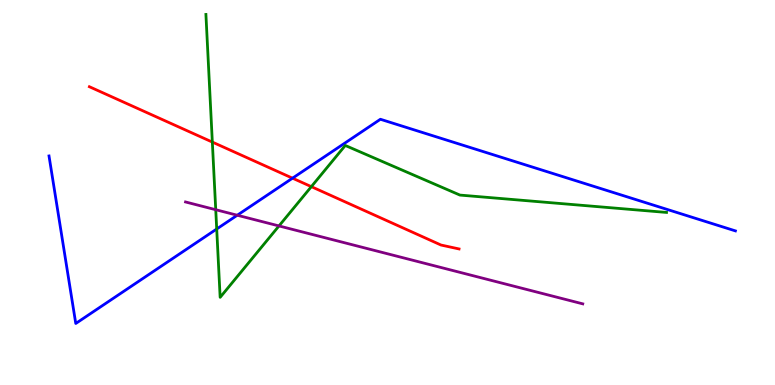[{'lines': ['blue', 'red'], 'intersections': [{'x': 3.77, 'y': 5.37}]}, {'lines': ['green', 'red'], 'intersections': [{'x': 2.74, 'y': 6.31}, {'x': 4.02, 'y': 5.15}]}, {'lines': ['purple', 'red'], 'intersections': []}, {'lines': ['blue', 'green'], 'intersections': [{'x': 2.8, 'y': 4.05}]}, {'lines': ['blue', 'purple'], 'intersections': [{'x': 3.06, 'y': 4.41}]}, {'lines': ['green', 'purple'], 'intersections': [{'x': 2.78, 'y': 4.55}, {'x': 3.6, 'y': 4.13}]}]